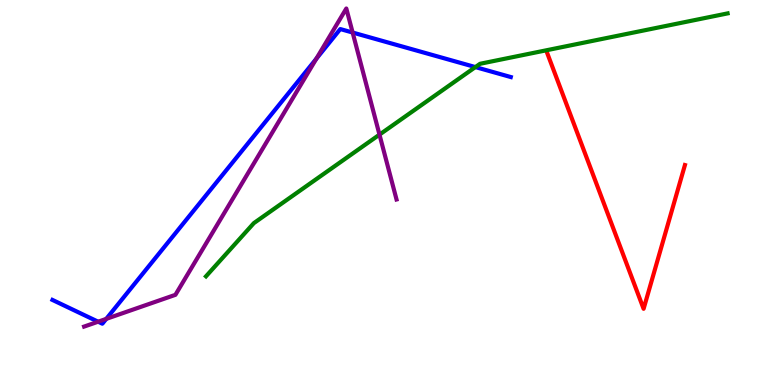[{'lines': ['blue', 'red'], 'intersections': []}, {'lines': ['green', 'red'], 'intersections': []}, {'lines': ['purple', 'red'], 'intersections': []}, {'lines': ['blue', 'green'], 'intersections': [{'x': 6.13, 'y': 8.26}]}, {'lines': ['blue', 'purple'], 'intersections': [{'x': 1.27, 'y': 1.64}, {'x': 1.37, 'y': 1.72}, {'x': 4.08, 'y': 8.47}, {'x': 4.55, 'y': 9.15}]}, {'lines': ['green', 'purple'], 'intersections': [{'x': 4.9, 'y': 6.5}]}]